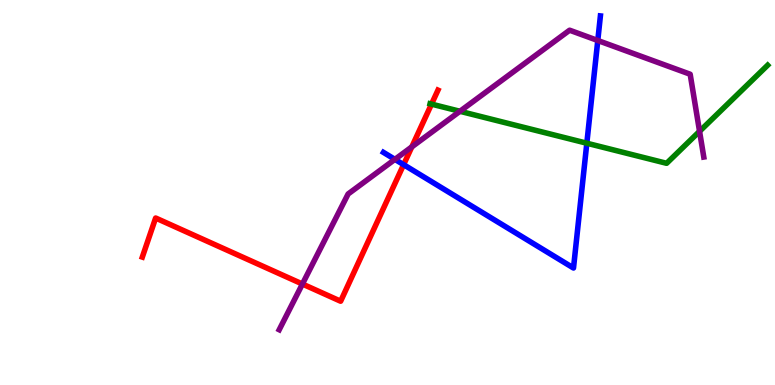[{'lines': ['blue', 'red'], 'intersections': [{'x': 5.21, 'y': 5.72}]}, {'lines': ['green', 'red'], 'intersections': [{'x': 5.57, 'y': 7.3}]}, {'lines': ['purple', 'red'], 'intersections': [{'x': 3.9, 'y': 2.62}, {'x': 5.31, 'y': 6.18}]}, {'lines': ['blue', 'green'], 'intersections': [{'x': 7.57, 'y': 6.28}]}, {'lines': ['blue', 'purple'], 'intersections': [{'x': 5.1, 'y': 5.86}, {'x': 7.71, 'y': 8.95}]}, {'lines': ['green', 'purple'], 'intersections': [{'x': 5.93, 'y': 7.11}, {'x': 9.03, 'y': 6.59}]}]